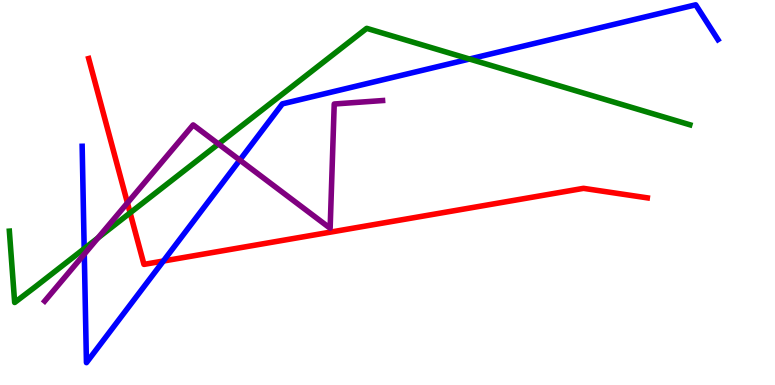[{'lines': ['blue', 'red'], 'intersections': [{'x': 2.11, 'y': 3.22}]}, {'lines': ['green', 'red'], 'intersections': [{'x': 1.68, 'y': 4.47}]}, {'lines': ['purple', 'red'], 'intersections': [{'x': 1.64, 'y': 4.73}]}, {'lines': ['blue', 'green'], 'intersections': [{'x': 1.09, 'y': 3.54}, {'x': 6.06, 'y': 8.47}]}, {'lines': ['blue', 'purple'], 'intersections': [{'x': 1.09, 'y': 3.4}, {'x': 3.09, 'y': 5.84}]}, {'lines': ['green', 'purple'], 'intersections': [{'x': 1.26, 'y': 3.82}, {'x': 2.82, 'y': 6.26}]}]